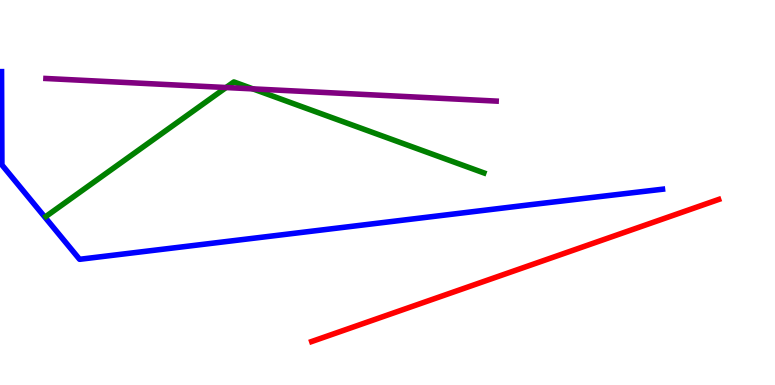[{'lines': ['blue', 'red'], 'intersections': []}, {'lines': ['green', 'red'], 'intersections': []}, {'lines': ['purple', 'red'], 'intersections': []}, {'lines': ['blue', 'green'], 'intersections': []}, {'lines': ['blue', 'purple'], 'intersections': []}, {'lines': ['green', 'purple'], 'intersections': [{'x': 2.92, 'y': 7.73}, {'x': 3.26, 'y': 7.69}]}]